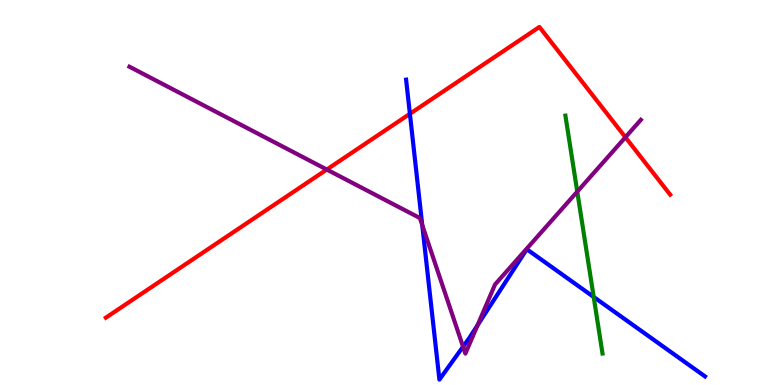[{'lines': ['blue', 'red'], 'intersections': [{'x': 5.29, 'y': 7.04}]}, {'lines': ['green', 'red'], 'intersections': []}, {'lines': ['purple', 'red'], 'intersections': [{'x': 4.22, 'y': 5.6}, {'x': 8.07, 'y': 6.43}]}, {'lines': ['blue', 'green'], 'intersections': [{'x': 7.66, 'y': 2.29}]}, {'lines': ['blue', 'purple'], 'intersections': [{'x': 5.45, 'y': 4.15}, {'x': 5.97, 'y': 0.995}, {'x': 6.16, 'y': 1.55}]}, {'lines': ['green', 'purple'], 'intersections': [{'x': 7.45, 'y': 5.02}]}]